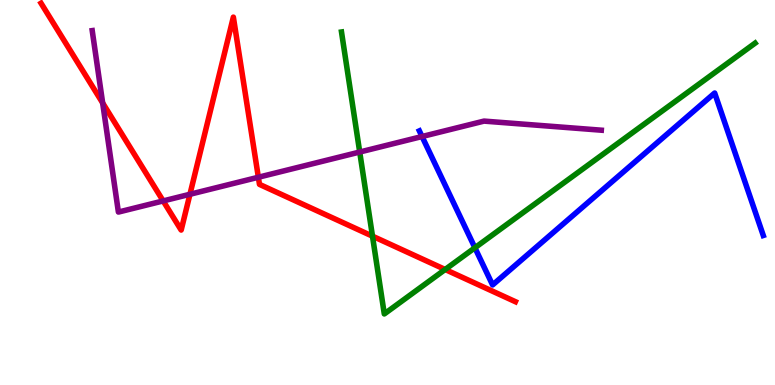[{'lines': ['blue', 'red'], 'intersections': []}, {'lines': ['green', 'red'], 'intersections': [{'x': 4.81, 'y': 3.87}, {'x': 5.74, 'y': 3.0}]}, {'lines': ['purple', 'red'], 'intersections': [{'x': 1.32, 'y': 7.33}, {'x': 2.11, 'y': 4.78}, {'x': 2.45, 'y': 4.95}, {'x': 3.33, 'y': 5.4}]}, {'lines': ['blue', 'green'], 'intersections': [{'x': 6.13, 'y': 3.56}]}, {'lines': ['blue', 'purple'], 'intersections': [{'x': 5.45, 'y': 6.45}]}, {'lines': ['green', 'purple'], 'intersections': [{'x': 4.64, 'y': 6.05}]}]